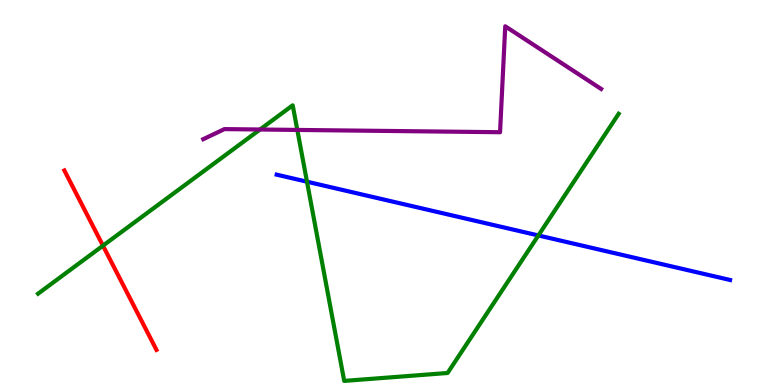[{'lines': ['blue', 'red'], 'intersections': []}, {'lines': ['green', 'red'], 'intersections': [{'x': 1.33, 'y': 3.62}]}, {'lines': ['purple', 'red'], 'intersections': []}, {'lines': ['blue', 'green'], 'intersections': [{'x': 3.96, 'y': 5.28}, {'x': 6.95, 'y': 3.88}]}, {'lines': ['blue', 'purple'], 'intersections': []}, {'lines': ['green', 'purple'], 'intersections': [{'x': 3.35, 'y': 6.64}, {'x': 3.84, 'y': 6.63}]}]